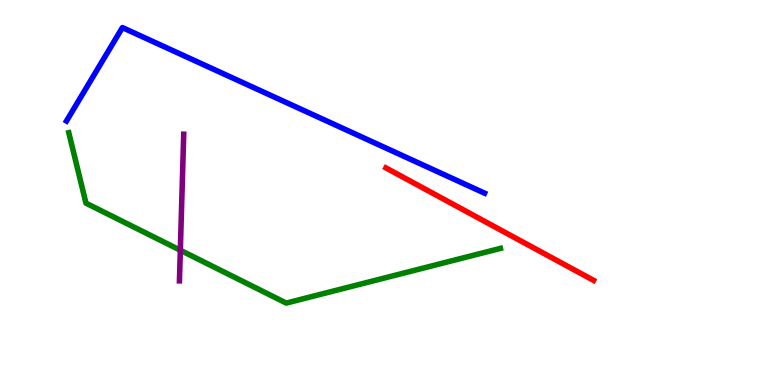[{'lines': ['blue', 'red'], 'intersections': []}, {'lines': ['green', 'red'], 'intersections': []}, {'lines': ['purple', 'red'], 'intersections': []}, {'lines': ['blue', 'green'], 'intersections': []}, {'lines': ['blue', 'purple'], 'intersections': []}, {'lines': ['green', 'purple'], 'intersections': [{'x': 2.33, 'y': 3.5}]}]